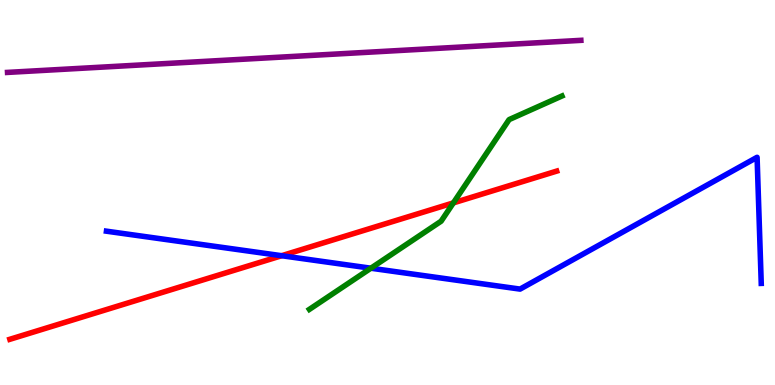[{'lines': ['blue', 'red'], 'intersections': [{'x': 3.63, 'y': 3.36}]}, {'lines': ['green', 'red'], 'intersections': [{'x': 5.85, 'y': 4.73}]}, {'lines': ['purple', 'red'], 'intersections': []}, {'lines': ['blue', 'green'], 'intersections': [{'x': 4.79, 'y': 3.03}]}, {'lines': ['blue', 'purple'], 'intersections': []}, {'lines': ['green', 'purple'], 'intersections': []}]